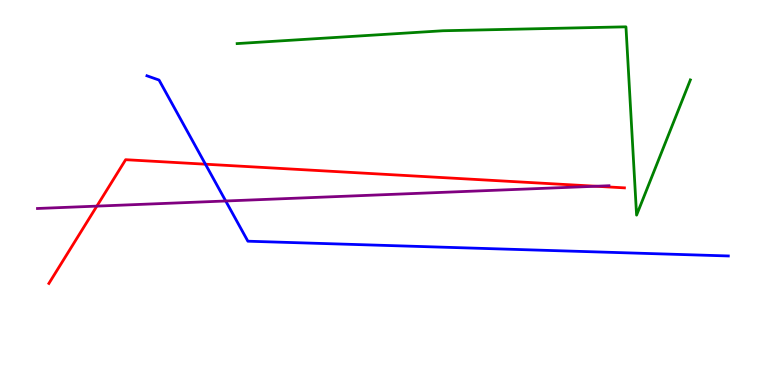[{'lines': ['blue', 'red'], 'intersections': [{'x': 2.65, 'y': 5.74}]}, {'lines': ['green', 'red'], 'intersections': []}, {'lines': ['purple', 'red'], 'intersections': [{'x': 1.25, 'y': 4.65}, {'x': 7.69, 'y': 5.16}]}, {'lines': ['blue', 'green'], 'intersections': []}, {'lines': ['blue', 'purple'], 'intersections': [{'x': 2.91, 'y': 4.78}]}, {'lines': ['green', 'purple'], 'intersections': []}]